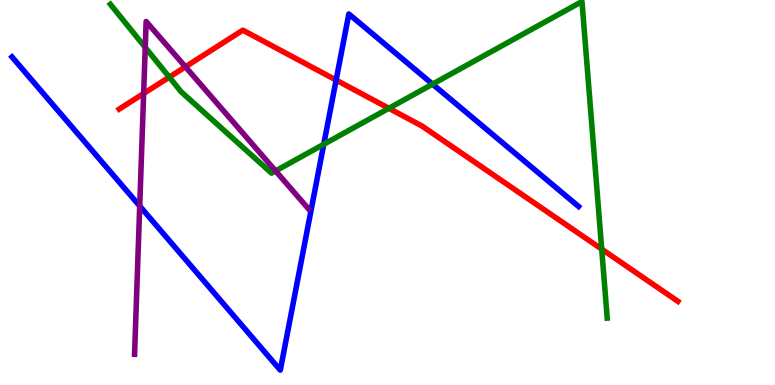[{'lines': ['blue', 'red'], 'intersections': [{'x': 4.34, 'y': 7.92}]}, {'lines': ['green', 'red'], 'intersections': [{'x': 2.18, 'y': 8.0}, {'x': 5.02, 'y': 7.19}, {'x': 7.76, 'y': 3.53}]}, {'lines': ['purple', 'red'], 'intersections': [{'x': 1.85, 'y': 7.57}, {'x': 2.39, 'y': 8.26}]}, {'lines': ['blue', 'green'], 'intersections': [{'x': 4.18, 'y': 6.25}, {'x': 5.58, 'y': 7.81}]}, {'lines': ['blue', 'purple'], 'intersections': [{'x': 1.8, 'y': 4.65}]}, {'lines': ['green', 'purple'], 'intersections': [{'x': 1.87, 'y': 8.77}, {'x': 3.56, 'y': 5.56}]}]